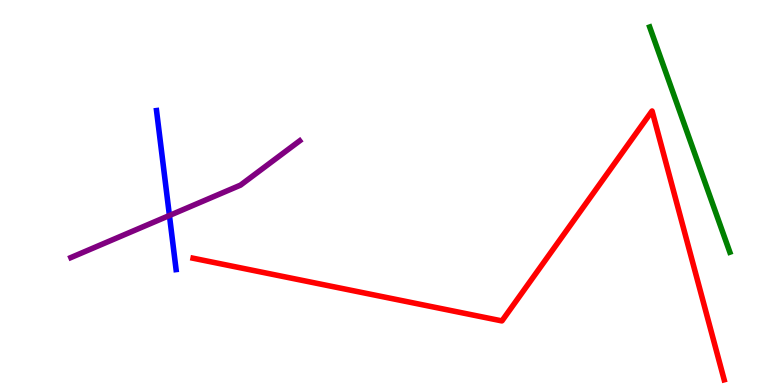[{'lines': ['blue', 'red'], 'intersections': []}, {'lines': ['green', 'red'], 'intersections': []}, {'lines': ['purple', 'red'], 'intersections': []}, {'lines': ['blue', 'green'], 'intersections': []}, {'lines': ['blue', 'purple'], 'intersections': [{'x': 2.19, 'y': 4.4}]}, {'lines': ['green', 'purple'], 'intersections': []}]